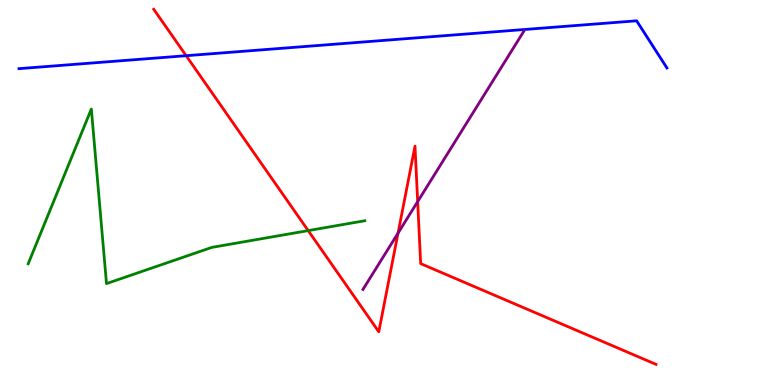[{'lines': ['blue', 'red'], 'intersections': [{'x': 2.4, 'y': 8.55}]}, {'lines': ['green', 'red'], 'intersections': [{'x': 3.98, 'y': 4.01}]}, {'lines': ['purple', 'red'], 'intersections': [{'x': 5.14, 'y': 3.94}, {'x': 5.39, 'y': 4.76}]}, {'lines': ['blue', 'green'], 'intersections': []}, {'lines': ['blue', 'purple'], 'intersections': []}, {'lines': ['green', 'purple'], 'intersections': []}]